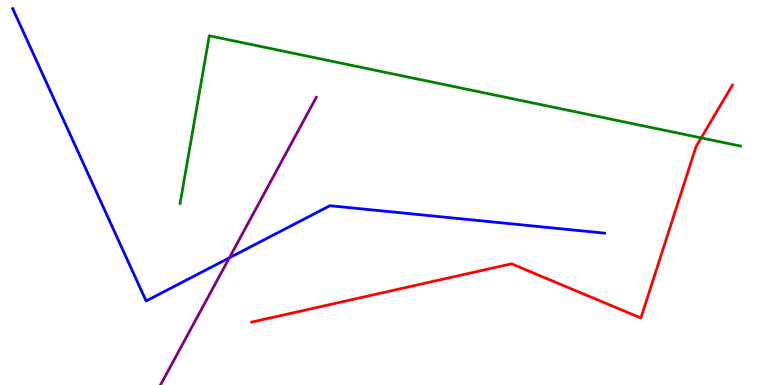[{'lines': ['blue', 'red'], 'intersections': []}, {'lines': ['green', 'red'], 'intersections': [{'x': 9.05, 'y': 6.42}]}, {'lines': ['purple', 'red'], 'intersections': []}, {'lines': ['blue', 'green'], 'intersections': []}, {'lines': ['blue', 'purple'], 'intersections': [{'x': 2.96, 'y': 3.3}]}, {'lines': ['green', 'purple'], 'intersections': []}]